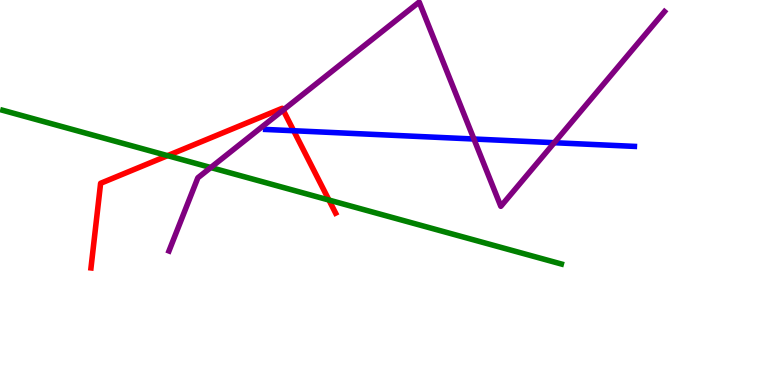[{'lines': ['blue', 'red'], 'intersections': [{'x': 3.79, 'y': 6.6}]}, {'lines': ['green', 'red'], 'intersections': [{'x': 2.16, 'y': 5.96}, {'x': 4.24, 'y': 4.8}]}, {'lines': ['purple', 'red'], 'intersections': [{'x': 3.65, 'y': 7.14}]}, {'lines': ['blue', 'green'], 'intersections': []}, {'lines': ['blue', 'purple'], 'intersections': [{'x': 6.12, 'y': 6.39}, {'x': 7.15, 'y': 6.29}]}, {'lines': ['green', 'purple'], 'intersections': [{'x': 2.72, 'y': 5.65}]}]